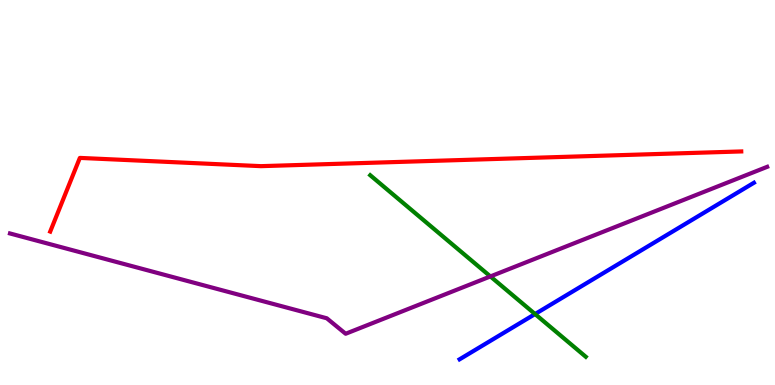[{'lines': ['blue', 'red'], 'intersections': []}, {'lines': ['green', 'red'], 'intersections': []}, {'lines': ['purple', 'red'], 'intersections': []}, {'lines': ['blue', 'green'], 'intersections': [{'x': 6.9, 'y': 1.84}]}, {'lines': ['blue', 'purple'], 'intersections': []}, {'lines': ['green', 'purple'], 'intersections': [{'x': 6.33, 'y': 2.82}]}]